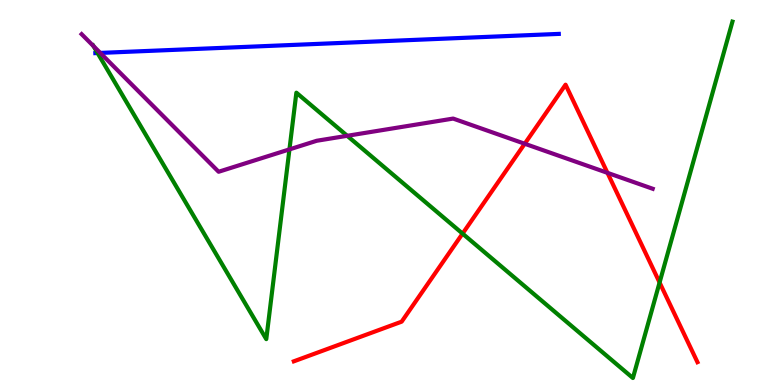[{'lines': ['blue', 'red'], 'intersections': []}, {'lines': ['green', 'red'], 'intersections': [{'x': 5.97, 'y': 3.93}, {'x': 8.51, 'y': 2.66}]}, {'lines': ['purple', 'red'], 'intersections': [{'x': 6.77, 'y': 6.27}, {'x': 7.84, 'y': 5.51}]}, {'lines': ['blue', 'green'], 'intersections': [{'x': 1.26, 'y': 8.62}]}, {'lines': ['blue', 'purple'], 'intersections': [{'x': 1.29, 'y': 8.63}]}, {'lines': ['green', 'purple'], 'intersections': [{'x': 1.21, 'y': 8.8}, {'x': 3.73, 'y': 6.12}, {'x': 4.48, 'y': 6.47}]}]